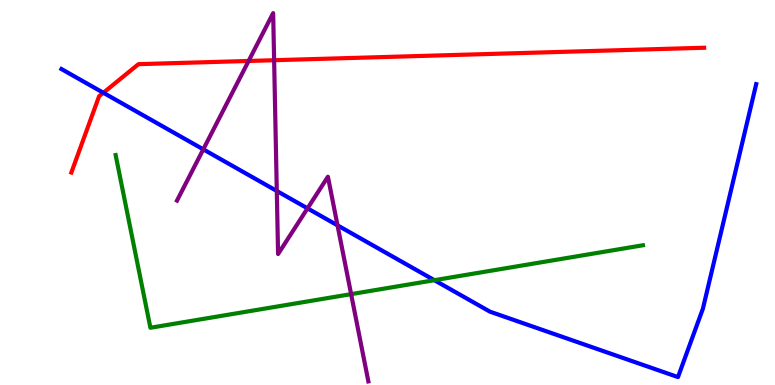[{'lines': ['blue', 'red'], 'intersections': [{'x': 1.33, 'y': 7.59}]}, {'lines': ['green', 'red'], 'intersections': []}, {'lines': ['purple', 'red'], 'intersections': [{'x': 3.21, 'y': 8.42}, {'x': 3.54, 'y': 8.44}]}, {'lines': ['blue', 'green'], 'intersections': [{'x': 5.61, 'y': 2.72}]}, {'lines': ['blue', 'purple'], 'intersections': [{'x': 2.62, 'y': 6.12}, {'x': 3.57, 'y': 5.04}, {'x': 3.97, 'y': 4.59}, {'x': 4.36, 'y': 4.15}]}, {'lines': ['green', 'purple'], 'intersections': [{'x': 4.53, 'y': 2.36}]}]